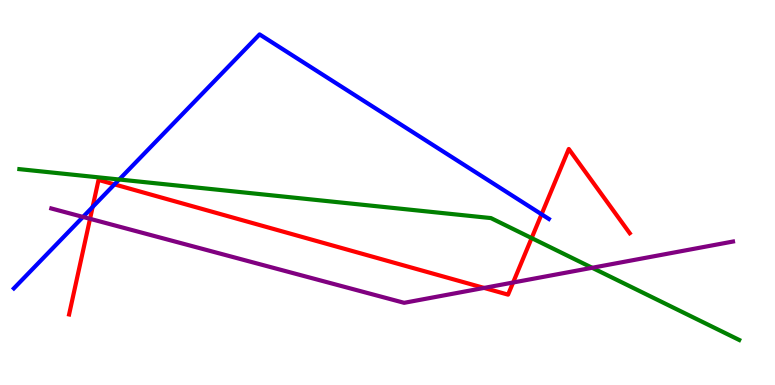[{'lines': ['blue', 'red'], 'intersections': [{'x': 1.2, 'y': 4.62}, {'x': 1.48, 'y': 5.21}, {'x': 6.99, 'y': 4.43}]}, {'lines': ['green', 'red'], 'intersections': [{'x': 6.86, 'y': 3.82}]}, {'lines': ['purple', 'red'], 'intersections': [{'x': 1.16, 'y': 4.32}, {'x': 6.25, 'y': 2.52}, {'x': 6.62, 'y': 2.66}]}, {'lines': ['blue', 'green'], 'intersections': [{'x': 1.54, 'y': 5.34}]}, {'lines': ['blue', 'purple'], 'intersections': [{'x': 1.07, 'y': 4.37}]}, {'lines': ['green', 'purple'], 'intersections': [{'x': 7.64, 'y': 3.04}]}]